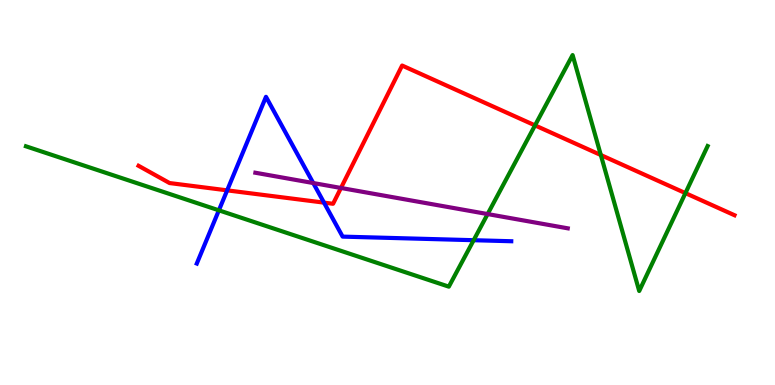[{'lines': ['blue', 'red'], 'intersections': [{'x': 2.93, 'y': 5.06}, {'x': 4.18, 'y': 4.74}]}, {'lines': ['green', 'red'], 'intersections': [{'x': 6.9, 'y': 6.74}, {'x': 7.75, 'y': 5.97}, {'x': 8.84, 'y': 4.98}]}, {'lines': ['purple', 'red'], 'intersections': [{'x': 4.4, 'y': 5.12}]}, {'lines': ['blue', 'green'], 'intersections': [{'x': 2.82, 'y': 4.54}, {'x': 6.11, 'y': 3.76}]}, {'lines': ['blue', 'purple'], 'intersections': [{'x': 4.04, 'y': 5.25}]}, {'lines': ['green', 'purple'], 'intersections': [{'x': 6.29, 'y': 4.44}]}]